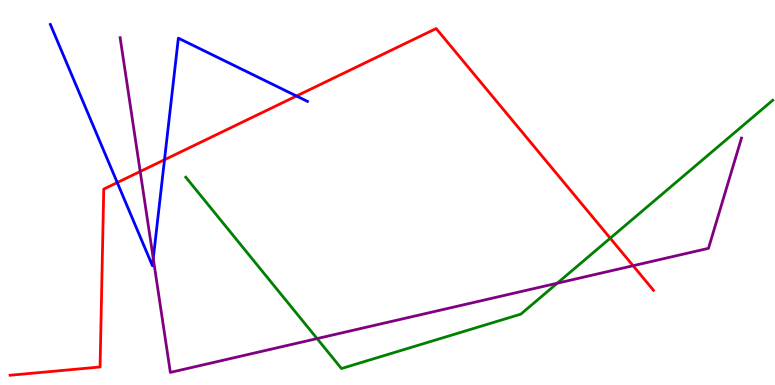[{'lines': ['blue', 'red'], 'intersections': [{'x': 1.51, 'y': 5.26}, {'x': 2.12, 'y': 5.85}, {'x': 3.83, 'y': 7.51}]}, {'lines': ['green', 'red'], 'intersections': [{'x': 7.87, 'y': 3.81}]}, {'lines': ['purple', 'red'], 'intersections': [{'x': 1.81, 'y': 5.55}, {'x': 8.17, 'y': 3.1}]}, {'lines': ['blue', 'green'], 'intersections': []}, {'lines': ['blue', 'purple'], 'intersections': [{'x': 1.98, 'y': 3.29}]}, {'lines': ['green', 'purple'], 'intersections': [{'x': 4.09, 'y': 1.21}, {'x': 7.19, 'y': 2.64}]}]